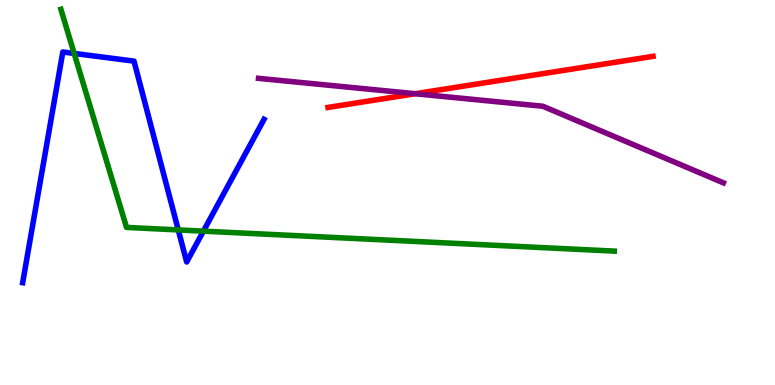[{'lines': ['blue', 'red'], 'intersections': []}, {'lines': ['green', 'red'], 'intersections': []}, {'lines': ['purple', 'red'], 'intersections': [{'x': 5.36, 'y': 7.57}]}, {'lines': ['blue', 'green'], 'intersections': [{'x': 0.957, 'y': 8.61}, {'x': 2.3, 'y': 4.03}, {'x': 2.62, 'y': 4.0}]}, {'lines': ['blue', 'purple'], 'intersections': []}, {'lines': ['green', 'purple'], 'intersections': []}]